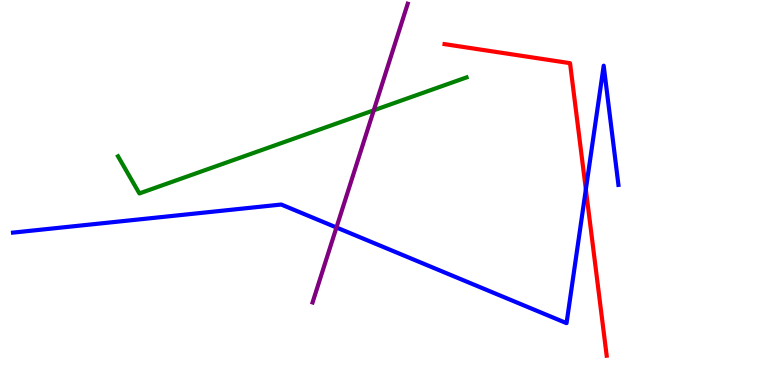[{'lines': ['blue', 'red'], 'intersections': [{'x': 7.56, 'y': 5.08}]}, {'lines': ['green', 'red'], 'intersections': []}, {'lines': ['purple', 'red'], 'intersections': []}, {'lines': ['blue', 'green'], 'intersections': []}, {'lines': ['blue', 'purple'], 'intersections': [{'x': 4.34, 'y': 4.09}]}, {'lines': ['green', 'purple'], 'intersections': [{'x': 4.82, 'y': 7.13}]}]